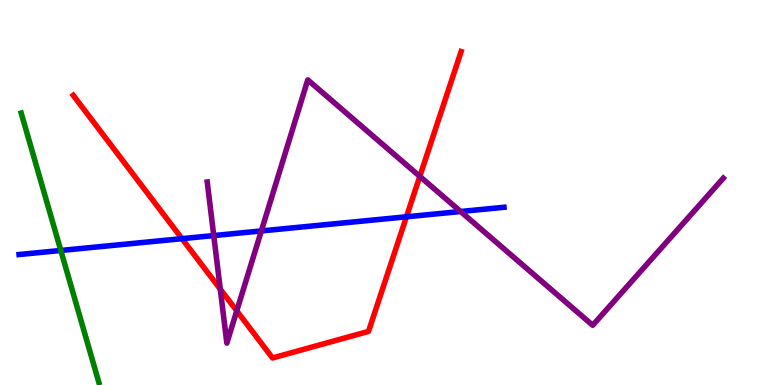[{'lines': ['blue', 'red'], 'intersections': [{'x': 2.35, 'y': 3.8}, {'x': 5.24, 'y': 4.37}]}, {'lines': ['green', 'red'], 'intersections': []}, {'lines': ['purple', 'red'], 'intersections': [{'x': 2.84, 'y': 2.49}, {'x': 3.06, 'y': 1.93}, {'x': 5.42, 'y': 5.42}]}, {'lines': ['blue', 'green'], 'intersections': [{'x': 0.785, 'y': 3.49}]}, {'lines': ['blue', 'purple'], 'intersections': [{'x': 2.76, 'y': 3.88}, {'x': 3.37, 'y': 4.0}, {'x': 5.94, 'y': 4.51}]}, {'lines': ['green', 'purple'], 'intersections': []}]